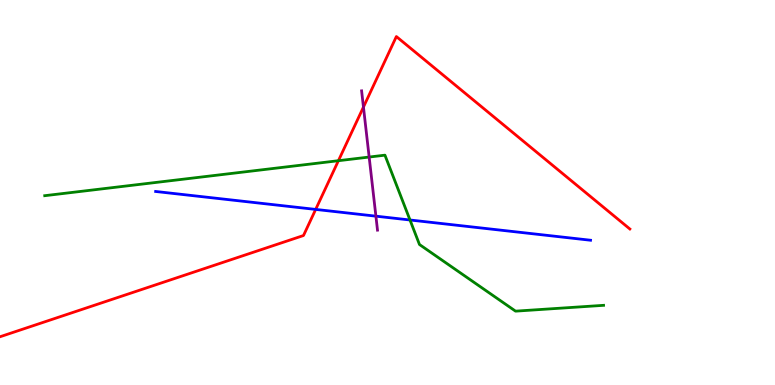[{'lines': ['blue', 'red'], 'intersections': [{'x': 4.07, 'y': 4.56}]}, {'lines': ['green', 'red'], 'intersections': [{'x': 4.37, 'y': 5.83}]}, {'lines': ['purple', 'red'], 'intersections': [{'x': 4.69, 'y': 7.22}]}, {'lines': ['blue', 'green'], 'intersections': [{'x': 5.29, 'y': 4.29}]}, {'lines': ['blue', 'purple'], 'intersections': [{'x': 4.85, 'y': 4.39}]}, {'lines': ['green', 'purple'], 'intersections': [{'x': 4.76, 'y': 5.92}]}]